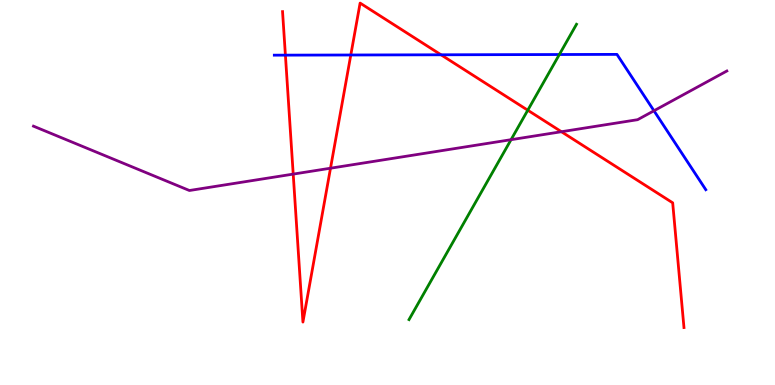[{'lines': ['blue', 'red'], 'intersections': [{'x': 3.68, 'y': 8.57}, {'x': 4.53, 'y': 8.57}, {'x': 5.69, 'y': 8.58}]}, {'lines': ['green', 'red'], 'intersections': [{'x': 6.81, 'y': 7.14}]}, {'lines': ['purple', 'red'], 'intersections': [{'x': 3.78, 'y': 5.48}, {'x': 4.26, 'y': 5.63}, {'x': 7.24, 'y': 6.58}]}, {'lines': ['blue', 'green'], 'intersections': [{'x': 7.22, 'y': 8.58}]}, {'lines': ['blue', 'purple'], 'intersections': [{'x': 8.44, 'y': 7.12}]}, {'lines': ['green', 'purple'], 'intersections': [{'x': 6.59, 'y': 6.37}]}]